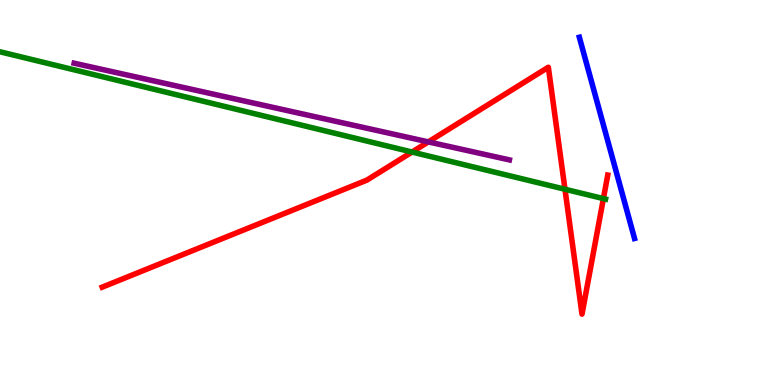[{'lines': ['blue', 'red'], 'intersections': []}, {'lines': ['green', 'red'], 'intersections': [{'x': 5.32, 'y': 6.05}, {'x': 7.29, 'y': 5.08}, {'x': 7.79, 'y': 4.84}]}, {'lines': ['purple', 'red'], 'intersections': [{'x': 5.53, 'y': 6.31}]}, {'lines': ['blue', 'green'], 'intersections': []}, {'lines': ['blue', 'purple'], 'intersections': []}, {'lines': ['green', 'purple'], 'intersections': []}]